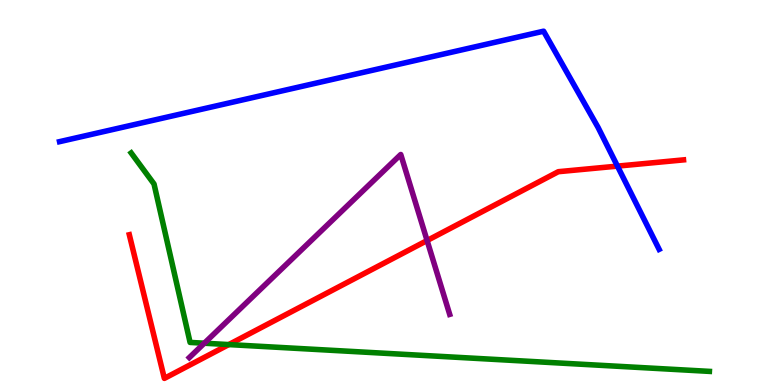[{'lines': ['blue', 'red'], 'intersections': [{'x': 7.97, 'y': 5.69}]}, {'lines': ['green', 'red'], 'intersections': [{'x': 2.95, 'y': 1.05}]}, {'lines': ['purple', 'red'], 'intersections': [{'x': 5.51, 'y': 3.75}]}, {'lines': ['blue', 'green'], 'intersections': []}, {'lines': ['blue', 'purple'], 'intersections': []}, {'lines': ['green', 'purple'], 'intersections': [{'x': 2.64, 'y': 1.09}]}]